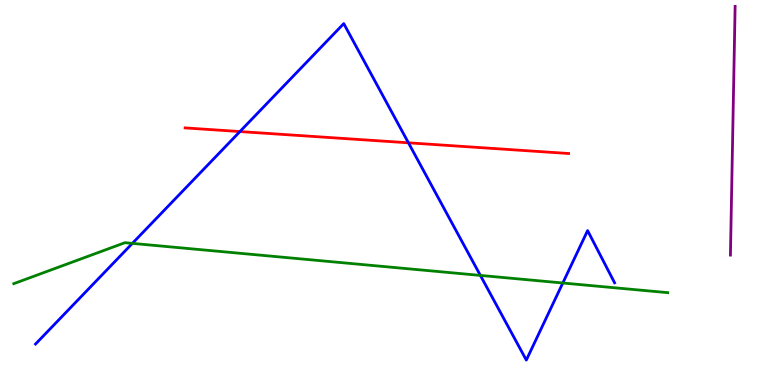[{'lines': ['blue', 'red'], 'intersections': [{'x': 3.1, 'y': 6.58}, {'x': 5.27, 'y': 6.29}]}, {'lines': ['green', 'red'], 'intersections': []}, {'lines': ['purple', 'red'], 'intersections': []}, {'lines': ['blue', 'green'], 'intersections': [{'x': 1.71, 'y': 3.68}, {'x': 6.2, 'y': 2.85}, {'x': 7.26, 'y': 2.65}]}, {'lines': ['blue', 'purple'], 'intersections': []}, {'lines': ['green', 'purple'], 'intersections': []}]